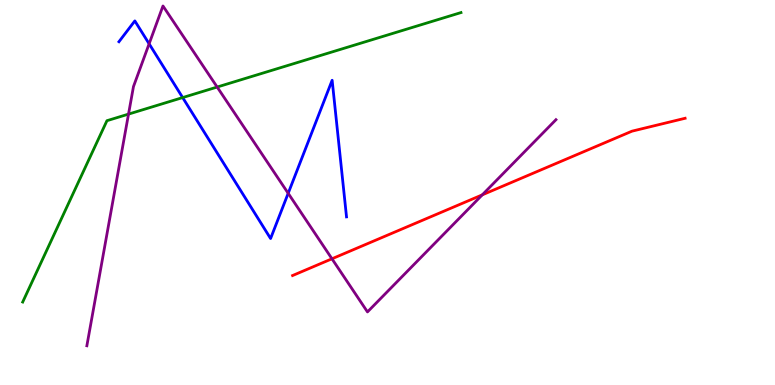[{'lines': ['blue', 'red'], 'intersections': []}, {'lines': ['green', 'red'], 'intersections': []}, {'lines': ['purple', 'red'], 'intersections': [{'x': 4.28, 'y': 3.28}, {'x': 6.22, 'y': 4.94}]}, {'lines': ['blue', 'green'], 'intersections': [{'x': 2.36, 'y': 7.47}]}, {'lines': ['blue', 'purple'], 'intersections': [{'x': 1.92, 'y': 8.86}, {'x': 3.72, 'y': 4.98}]}, {'lines': ['green', 'purple'], 'intersections': [{'x': 1.66, 'y': 7.04}, {'x': 2.8, 'y': 7.74}]}]